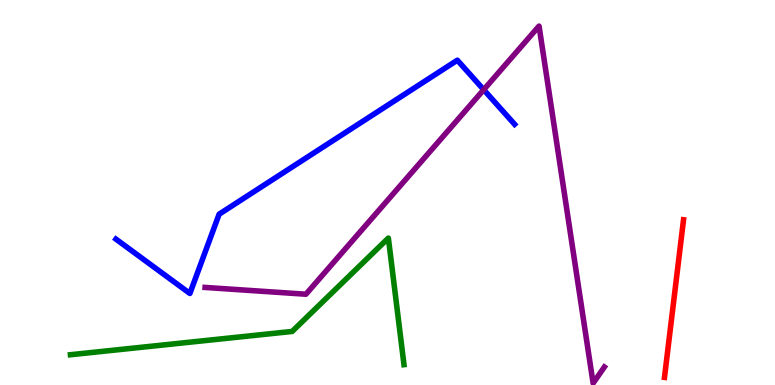[{'lines': ['blue', 'red'], 'intersections': []}, {'lines': ['green', 'red'], 'intersections': []}, {'lines': ['purple', 'red'], 'intersections': []}, {'lines': ['blue', 'green'], 'intersections': []}, {'lines': ['blue', 'purple'], 'intersections': [{'x': 6.24, 'y': 7.67}]}, {'lines': ['green', 'purple'], 'intersections': []}]